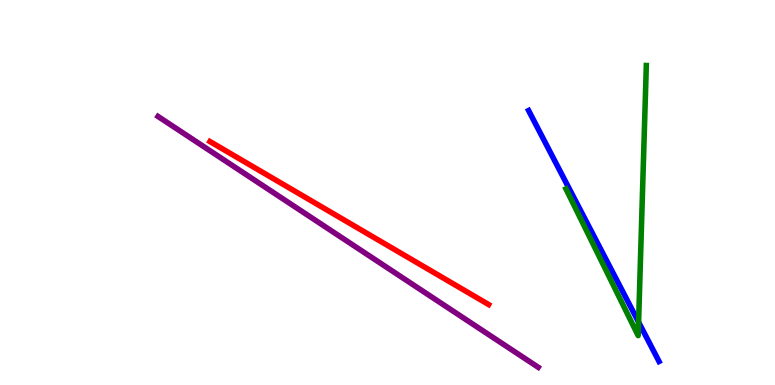[{'lines': ['blue', 'red'], 'intersections': []}, {'lines': ['green', 'red'], 'intersections': []}, {'lines': ['purple', 'red'], 'intersections': []}, {'lines': ['blue', 'green'], 'intersections': [{'x': 8.24, 'y': 1.63}]}, {'lines': ['blue', 'purple'], 'intersections': []}, {'lines': ['green', 'purple'], 'intersections': []}]